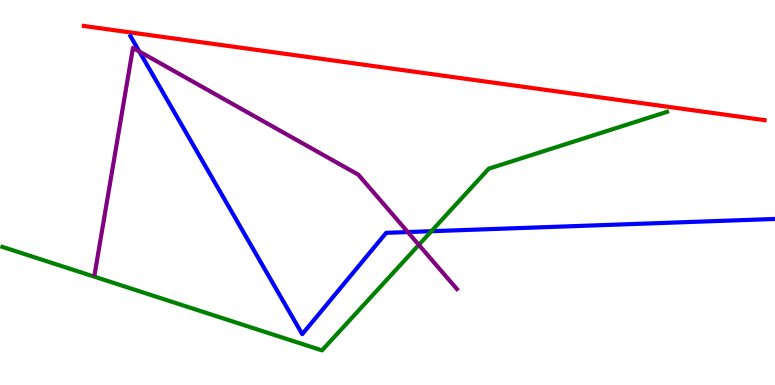[{'lines': ['blue', 'red'], 'intersections': []}, {'lines': ['green', 'red'], 'intersections': []}, {'lines': ['purple', 'red'], 'intersections': []}, {'lines': ['blue', 'green'], 'intersections': [{'x': 5.57, 'y': 3.99}]}, {'lines': ['blue', 'purple'], 'intersections': [{'x': 1.8, 'y': 8.66}, {'x': 5.26, 'y': 3.97}]}, {'lines': ['green', 'purple'], 'intersections': [{'x': 5.4, 'y': 3.64}]}]